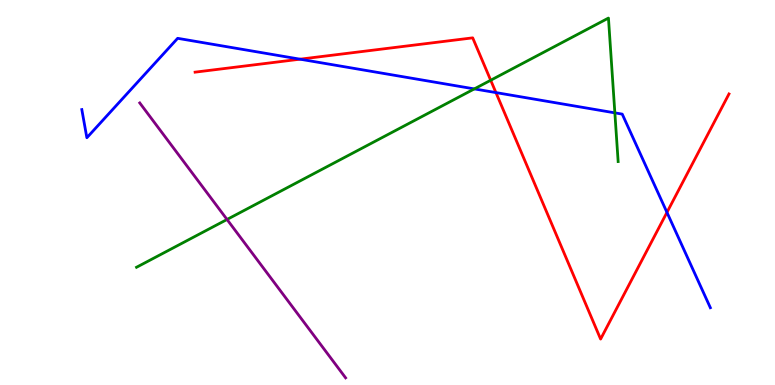[{'lines': ['blue', 'red'], 'intersections': [{'x': 3.87, 'y': 8.46}, {'x': 6.4, 'y': 7.6}, {'x': 8.61, 'y': 4.48}]}, {'lines': ['green', 'red'], 'intersections': [{'x': 6.33, 'y': 7.92}]}, {'lines': ['purple', 'red'], 'intersections': []}, {'lines': ['blue', 'green'], 'intersections': [{'x': 6.12, 'y': 7.69}, {'x': 7.93, 'y': 7.07}]}, {'lines': ['blue', 'purple'], 'intersections': []}, {'lines': ['green', 'purple'], 'intersections': [{'x': 2.93, 'y': 4.3}]}]